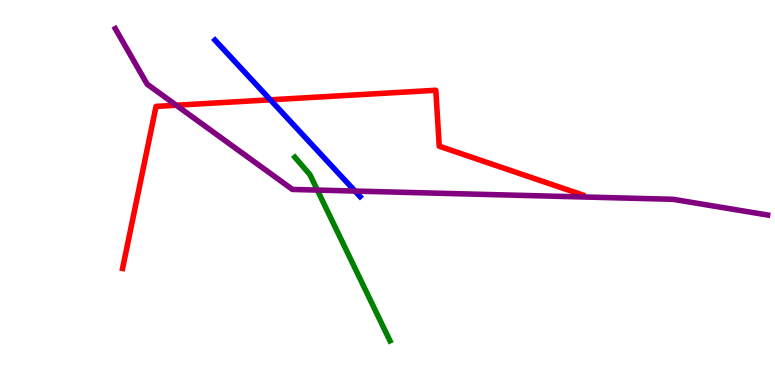[{'lines': ['blue', 'red'], 'intersections': [{'x': 3.49, 'y': 7.41}]}, {'lines': ['green', 'red'], 'intersections': []}, {'lines': ['purple', 'red'], 'intersections': [{'x': 2.27, 'y': 7.27}]}, {'lines': ['blue', 'green'], 'intersections': []}, {'lines': ['blue', 'purple'], 'intersections': [{'x': 4.58, 'y': 5.04}]}, {'lines': ['green', 'purple'], 'intersections': [{'x': 4.09, 'y': 5.06}]}]